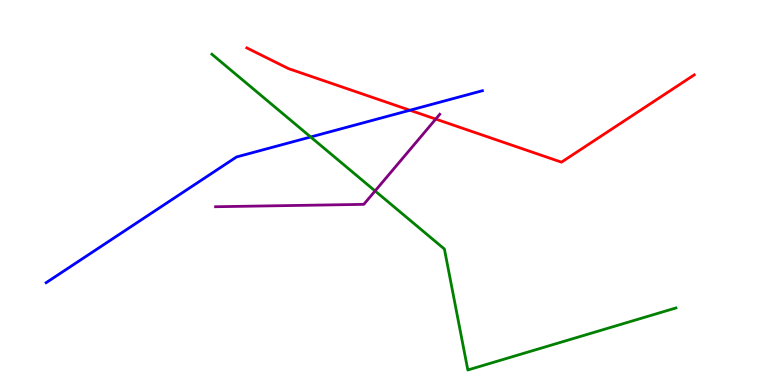[{'lines': ['blue', 'red'], 'intersections': [{'x': 5.29, 'y': 7.14}]}, {'lines': ['green', 'red'], 'intersections': []}, {'lines': ['purple', 'red'], 'intersections': [{'x': 5.62, 'y': 6.91}]}, {'lines': ['blue', 'green'], 'intersections': [{'x': 4.01, 'y': 6.44}]}, {'lines': ['blue', 'purple'], 'intersections': []}, {'lines': ['green', 'purple'], 'intersections': [{'x': 4.84, 'y': 5.04}]}]